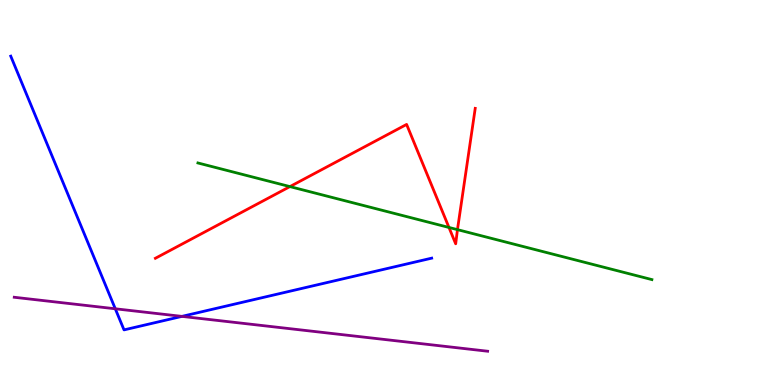[{'lines': ['blue', 'red'], 'intersections': []}, {'lines': ['green', 'red'], 'intersections': [{'x': 3.74, 'y': 5.15}, {'x': 5.79, 'y': 4.09}, {'x': 5.9, 'y': 4.04}]}, {'lines': ['purple', 'red'], 'intersections': []}, {'lines': ['blue', 'green'], 'intersections': []}, {'lines': ['blue', 'purple'], 'intersections': [{'x': 1.49, 'y': 1.98}, {'x': 2.35, 'y': 1.78}]}, {'lines': ['green', 'purple'], 'intersections': []}]